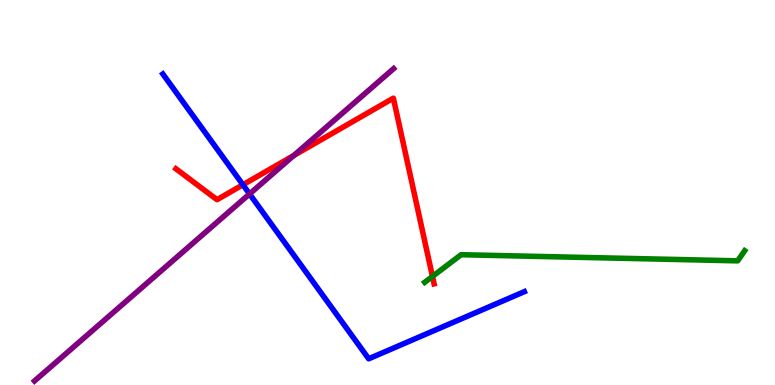[{'lines': ['blue', 'red'], 'intersections': [{'x': 3.13, 'y': 5.2}]}, {'lines': ['green', 'red'], 'intersections': [{'x': 5.58, 'y': 2.82}]}, {'lines': ['purple', 'red'], 'intersections': [{'x': 3.79, 'y': 5.96}]}, {'lines': ['blue', 'green'], 'intersections': []}, {'lines': ['blue', 'purple'], 'intersections': [{'x': 3.22, 'y': 4.96}]}, {'lines': ['green', 'purple'], 'intersections': []}]